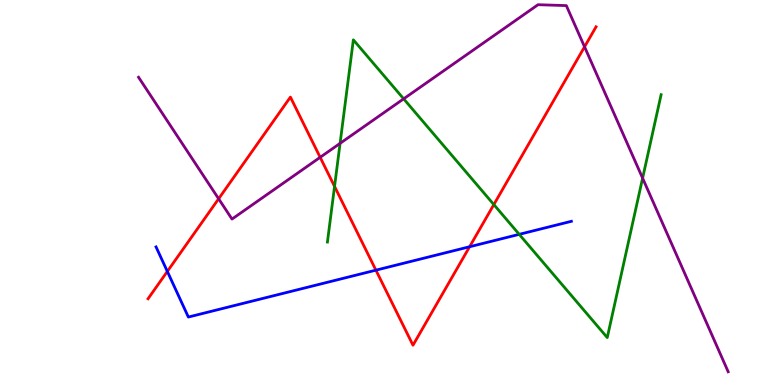[{'lines': ['blue', 'red'], 'intersections': [{'x': 2.16, 'y': 2.95}, {'x': 4.85, 'y': 2.98}, {'x': 6.06, 'y': 3.59}]}, {'lines': ['green', 'red'], 'intersections': [{'x': 4.32, 'y': 5.16}, {'x': 6.37, 'y': 4.69}]}, {'lines': ['purple', 'red'], 'intersections': [{'x': 2.82, 'y': 4.84}, {'x': 4.13, 'y': 5.91}, {'x': 7.54, 'y': 8.78}]}, {'lines': ['blue', 'green'], 'intersections': [{'x': 6.7, 'y': 3.91}]}, {'lines': ['blue', 'purple'], 'intersections': []}, {'lines': ['green', 'purple'], 'intersections': [{'x': 4.39, 'y': 6.28}, {'x': 5.21, 'y': 7.43}, {'x': 8.29, 'y': 5.37}]}]